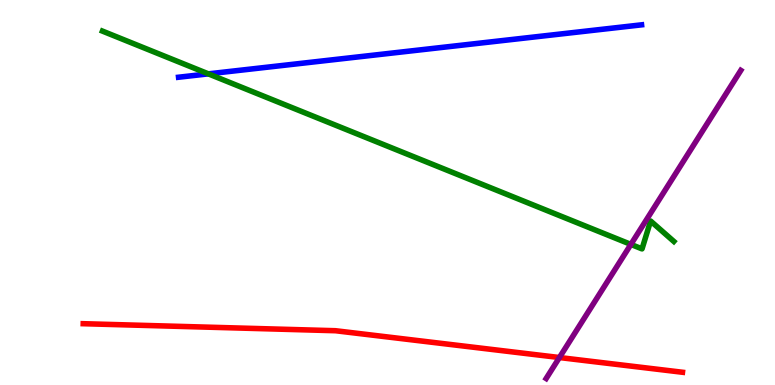[{'lines': ['blue', 'red'], 'intersections': []}, {'lines': ['green', 'red'], 'intersections': []}, {'lines': ['purple', 'red'], 'intersections': [{'x': 7.22, 'y': 0.714}]}, {'lines': ['blue', 'green'], 'intersections': [{'x': 2.69, 'y': 8.08}]}, {'lines': ['blue', 'purple'], 'intersections': []}, {'lines': ['green', 'purple'], 'intersections': [{'x': 8.14, 'y': 3.65}]}]